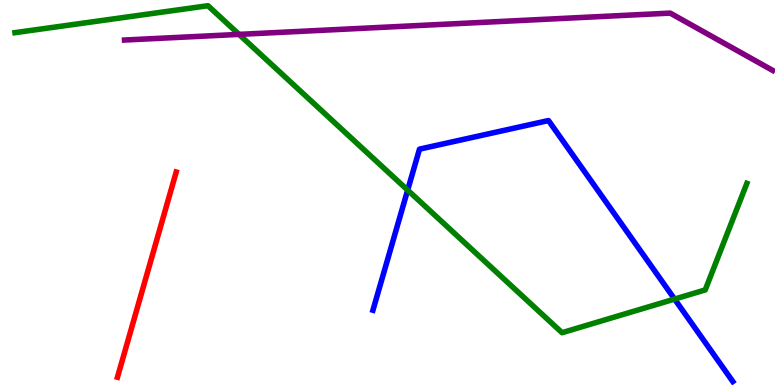[{'lines': ['blue', 'red'], 'intersections': []}, {'lines': ['green', 'red'], 'intersections': []}, {'lines': ['purple', 'red'], 'intersections': []}, {'lines': ['blue', 'green'], 'intersections': [{'x': 5.26, 'y': 5.06}, {'x': 8.7, 'y': 2.23}]}, {'lines': ['blue', 'purple'], 'intersections': []}, {'lines': ['green', 'purple'], 'intersections': [{'x': 3.08, 'y': 9.11}]}]